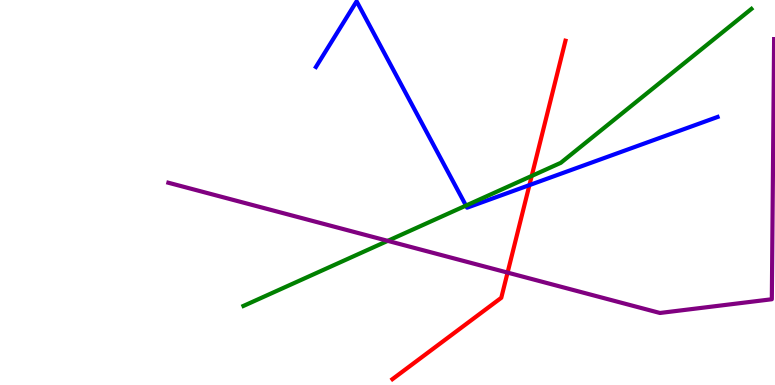[{'lines': ['blue', 'red'], 'intersections': [{'x': 6.83, 'y': 5.19}]}, {'lines': ['green', 'red'], 'intersections': [{'x': 6.86, 'y': 5.43}]}, {'lines': ['purple', 'red'], 'intersections': [{'x': 6.55, 'y': 2.92}]}, {'lines': ['blue', 'green'], 'intersections': [{'x': 6.01, 'y': 4.66}]}, {'lines': ['blue', 'purple'], 'intersections': []}, {'lines': ['green', 'purple'], 'intersections': [{'x': 5.0, 'y': 3.74}]}]